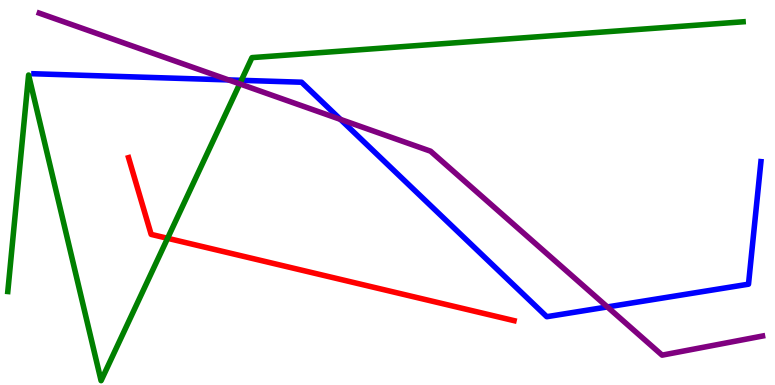[{'lines': ['blue', 'red'], 'intersections': []}, {'lines': ['green', 'red'], 'intersections': [{'x': 2.16, 'y': 3.81}]}, {'lines': ['purple', 'red'], 'intersections': []}, {'lines': ['blue', 'green'], 'intersections': [{'x': 3.11, 'y': 7.91}]}, {'lines': ['blue', 'purple'], 'intersections': [{'x': 2.95, 'y': 7.92}, {'x': 4.39, 'y': 6.9}, {'x': 7.84, 'y': 2.03}]}, {'lines': ['green', 'purple'], 'intersections': [{'x': 3.09, 'y': 7.82}]}]